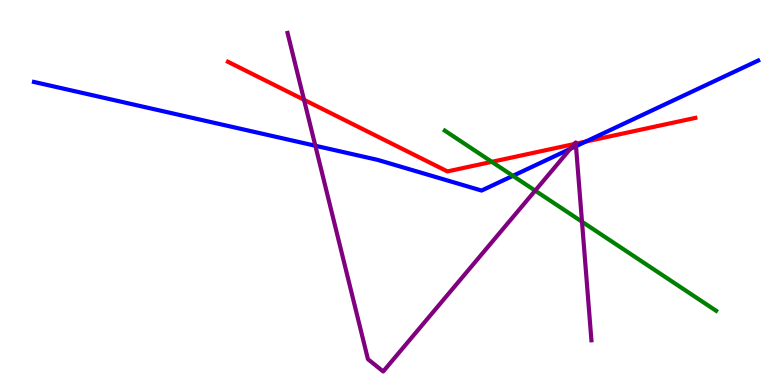[{'lines': ['blue', 'red'], 'intersections': [{'x': 7.56, 'y': 6.32}]}, {'lines': ['green', 'red'], 'intersections': [{'x': 6.35, 'y': 5.8}]}, {'lines': ['purple', 'red'], 'intersections': [{'x': 3.92, 'y': 7.41}, {'x': 7.41, 'y': 6.26}, {'x': 7.43, 'y': 6.27}]}, {'lines': ['blue', 'green'], 'intersections': [{'x': 6.62, 'y': 5.43}]}, {'lines': ['blue', 'purple'], 'intersections': [{'x': 4.07, 'y': 6.21}, {'x': 7.36, 'y': 6.13}, {'x': 7.43, 'y': 6.2}]}, {'lines': ['green', 'purple'], 'intersections': [{'x': 6.91, 'y': 5.05}, {'x': 7.51, 'y': 4.24}]}]